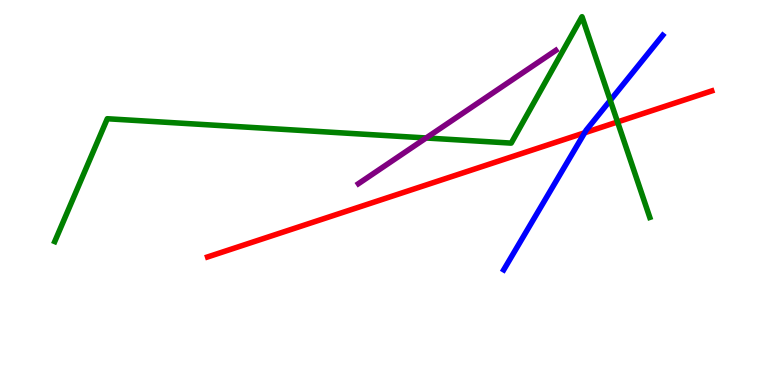[{'lines': ['blue', 'red'], 'intersections': [{'x': 7.54, 'y': 6.55}]}, {'lines': ['green', 'red'], 'intersections': [{'x': 7.97, 'y': 6.83}]}, {'lines': ['purple', 'red'], 'intersections': []}, {'lines': ['blue', 'green'], 'intersections': [{'x': 7.87, 'y': 7.39}]}, {'lines': ['blue', 'purple'], 'intersections': []}, {'lines': ['green', 'purple'], 'intersections': [{'x': 5.5, 'y': 6.42}]}]